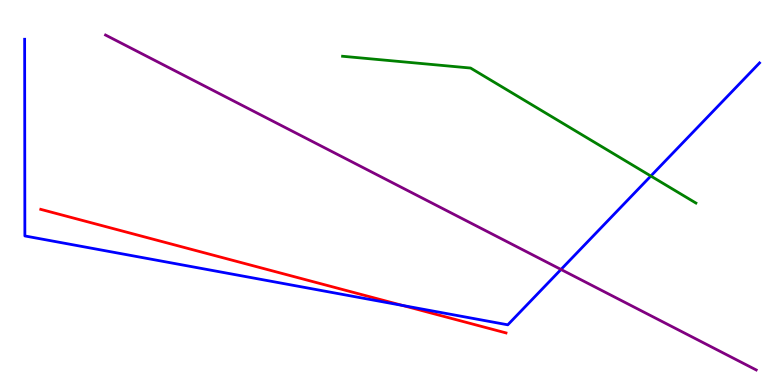[{'lines': ['blue', 'red'], 'intersections': [{'x': 5.2, 'y': 2.07}]}, {'lines': ['green', 'red'], 'intersections': []}, {'lines': ['purple', 'red'], 'intersections': []}, {'lines': ['blue', 'green'], 'intersections': [{'x': 8.4, 'y': 5.43}]}, {'lines': ['blue', 'purple'], 'intersections': [{'x': 7.24, 'y': 3.0}]}, {'lines': ['green', 'purple'], 'intersections': []}]